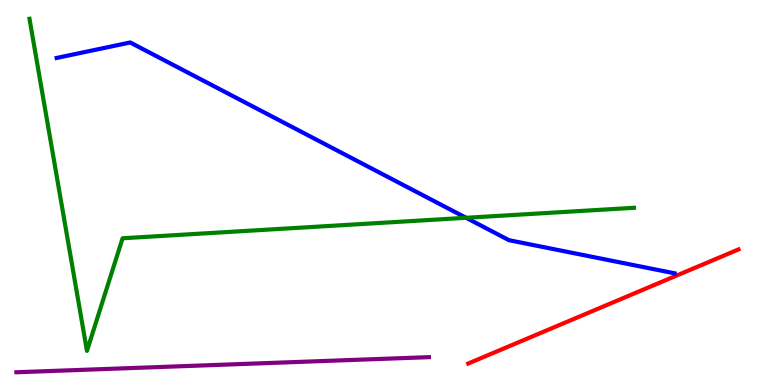[{'lines': ['blue', 'red'], 'intersections': []}, {'lines': ['green', 'red'], 'intersections': []}, {'lines': ['purple', 'red'], 'intersections': []}, {'lines': ['blue', 'green'], 'intersections': [{'x': 6.01, 'y': 4.34}]}, {'lines': ['blue', 'purple'], 'intersections': []}, {'lines': ['green', 'purple'], 'intersections': []}]